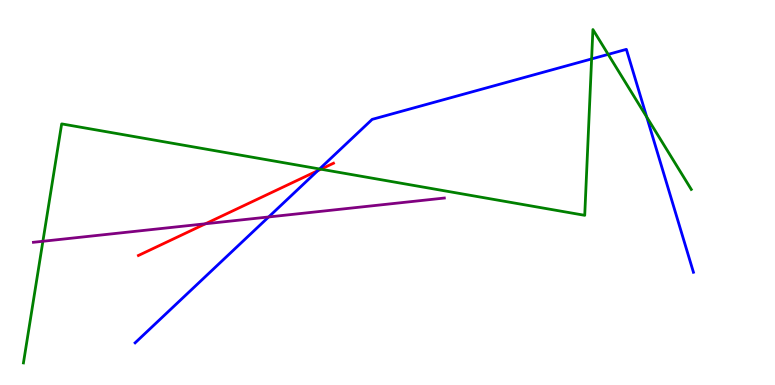[{'lines': ['blue', 'red'], 'intersections': [{'x': 4.1, 'y': 5.57}]}, {'lines': ['green', 'red'], 'intersections': [{'x': 4.14, 'y': 5.61}]}, {'lines': ['purple', 'red'], 'intersections': [{'x': 2.65, 'y': 4.19}]}, {'lines': ['blue', 'green'], 'intersections': [{'x': 4.12, 'y': 5.61}, {'x': 7.63, 'y': 8.47}, {'x': 7.85, 'y': 8.59}, {'x': 8.35, 'y': 6.96}]}, {'lines': ['blue', 'purple'], 'intersections': [{'x': 3.47, 'y': 4.36}]}, {'lines': ['green', 'purple'], 'intersections': [{'x': 0.553, 'y': 3.73}]}]